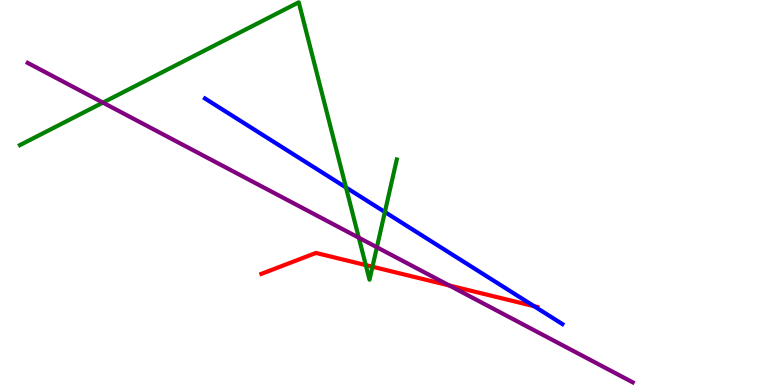[{'lines': ['blue', 'red'], 'intersections': [{'x': 6.89, 'y': 2.05}]}, {'lines': ['green', 'red'], 'intersections': [{'x': 4.72, 'y': 3.11}, {'x': 4.81, 'y': 3.07}]}, {'lines': ['purple', 'red'], 'intersections': [{'x': 5.8, 'y': 2.58}]}, {'lines': ['blue', 'green'], 'intersections': [{'x': 4.46, 'y': 5.13}, {'x': 4.97, 'y': 4.49}]}, {'lines': ['blue', 'purple'], 'intersections': []}, {'lines': ['green', 'purple'], 'intersections': [{'x': 1.33, 'y': 7.33}, {'x': 4.63, 'y': 3.83}, {'x': 4.86, 'y': 3.58}]}]